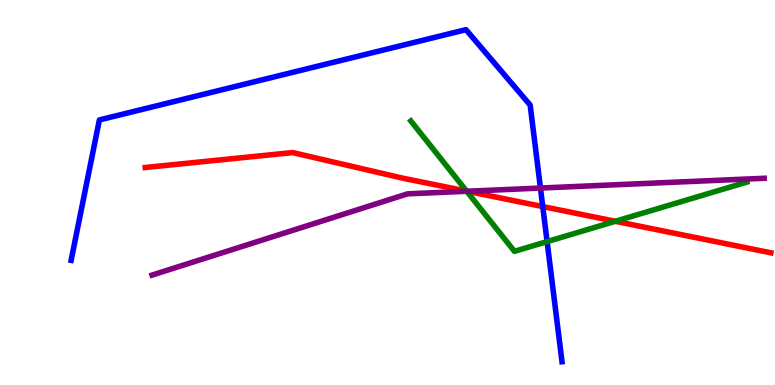[{'lines': ['blue', 'red'], 'intersections': [{'x': 7.0, 'y': 4.63}]}, {'lines': ['green', 'red'], 'intersections': [{'x': 6.02, 'y': 5.04}, {'x': 7.94, 'y': 4.25}]}, {'lines': ['purple', 'red'], 'intersections': [{'x': 6.03, 'y': 5.03}]}, {'lines': ['blue', 'green'], 'intersections': [{'x': 7.06, 'y': 3.72}]}, {'lines': ['blue', 'purple'], 'intersections': [{'x': 6.97, 'y': 5.12}]}, {'lines': ['green', 'purple'], 'intersections': [{'x': 6.02, 'y': 5.03}]}]